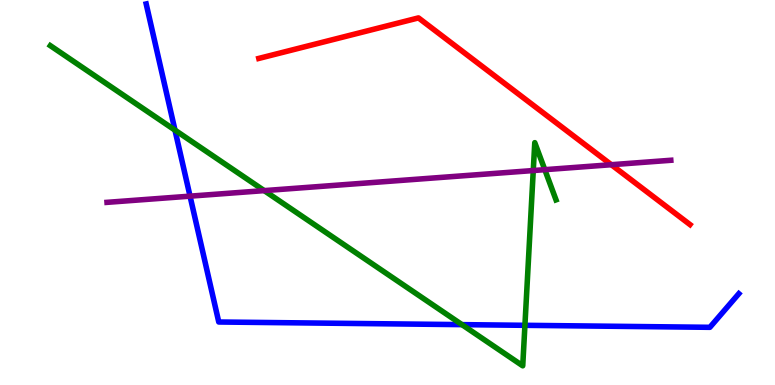[{'lines': ['blue', 'red'], 'intersections': []}, {'lines': ['green', 'red'], 'intersections': []}, {'lines': ['purple', 'red'], 'intersections': [{'x': 7.89, 'y': 5.72}]}, {'lines': ['blue', 'green'], 'intersections': [{'x': 2.26, 'y': 6.62}, {'x': 5.96, 'y': 1.57}, {'x': 6.77, 'y': 1.55}]}, {'lines': ['blue', 'purple'], 'intersections': [{'x': 2.45, 'y': 4.91}]}, {'lines': ['green', 'purple'], 'intersections': [{'x': 3.41, 'y': 5.05}, {'x': 6.88, 'y': 5.57}, {'x': 7.03, 'y': 5.59}]}]